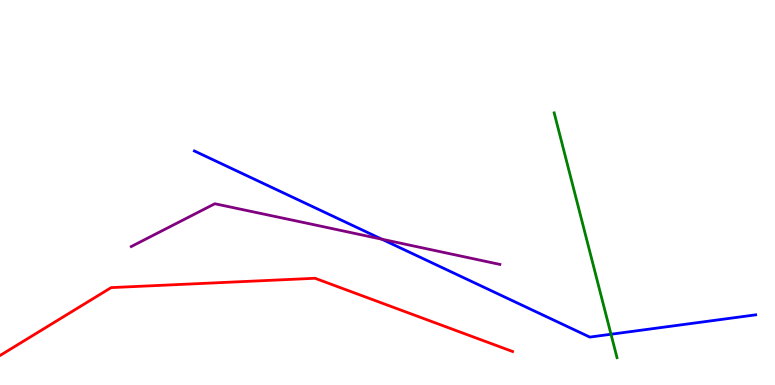[{'lines': ['blue', 'red'], 'intersections': []}, {'lines': ['green', 'red'], 'intersections': []}, {'lines': ['purple', 'red'], 'intersections': []}, {'lines': ['blue', 'green'], 'intersections': [{'x': 7.88, 'y': 1.32}]}, {'lines': ['blue', 'purple'], 'intersections': [{'x': 4.93, 'y': 3.79}]}, {'lines': ['green', 'purple'], 'intersections': []}]